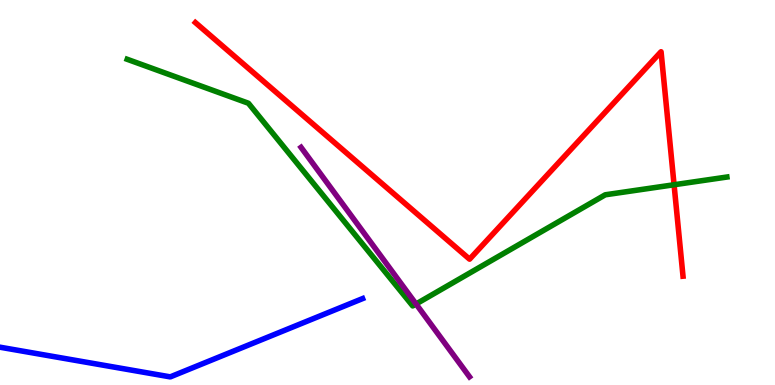[{'lines': ['blue', 'red'], 'intersections': []}, {'lines': ['green', 'red'], 'intersections': [{'x': 8.7, 'y': 5.2}]}, {'lines': ['purple', 'red'], 'intersections': []}, {'lines': ['blue', 'green'], 'intersections': []}, {'lines': ['blue', 'purple'], 'intersections': []}, {'lines': ['green', 'purple'], 'intersections': [{'x': 5.37, 'y': 2.1}]}]